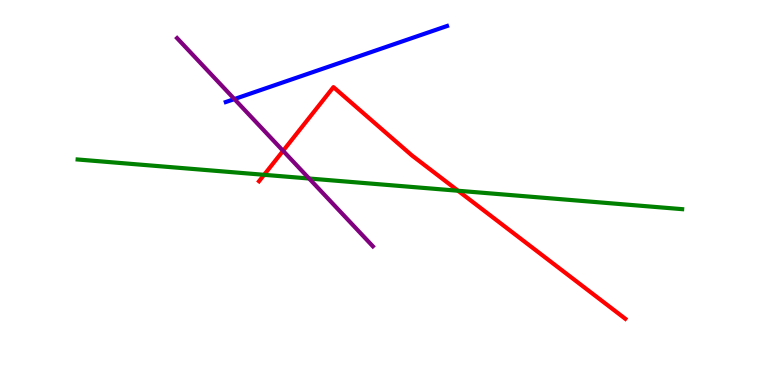[{'lines': ['blue', 'red'], 'intersections': []}, {'lines': ['green', 'red'], 'intersections': [{'x': 3.41, 'y': 5.46}, {'x': 5.91, 'y': 5.05}]}, {'lines': ['purple', 'red'], 'intersections': [{'x': 3.65, 'y': 6.08}]}, {'lines': ['blue', 'green'], 'intersections': []}, {'lines': ['blue', 'purple'], 'intersections': [{'x': 3.02, 'y': 7.43}]}, {'lines': ['green', 'purple'], 'intersections': [{'x': 3.99, 'y': 5.36}]}]